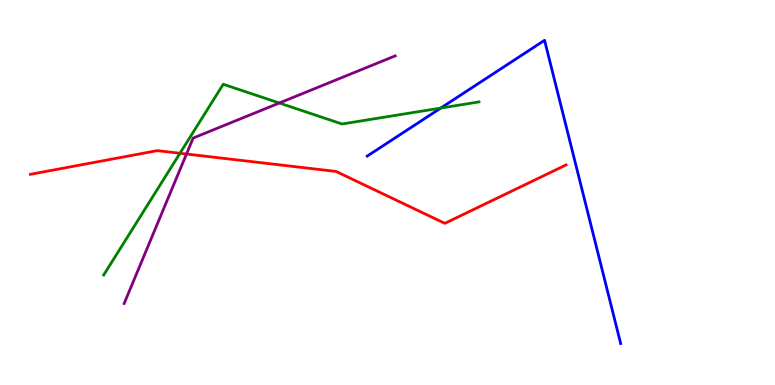[{'lines': ['blue', 'red'], 'intersections': []}, {'lines': ['green', 'red'], 'intersections': [{'x': 2.32, 'y': 6.02}]}, {'lines': ['purple', 'red'], 'intersections': [{'x': 2.41, 'y': 6.0}]}, {'lines': ['blue', 'green'], 'intersections': [{'x': 5.69, 'y': 7.19}]}, {'lines': ['blue', 'purple'], 'intersections': []}, {'lines': ['green', 'purple'], 'intersections': [{'x': 3.6, 'y': 7.32}]}]